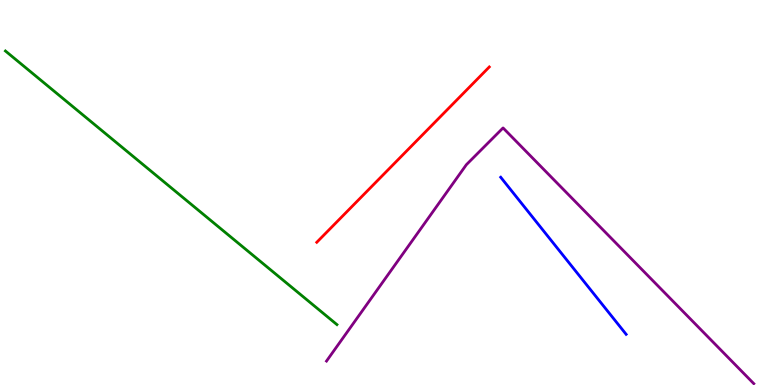[{'lines': ['blue', 'red'], 'intersections': []}, {'lines': ['green', 'red'], 'intersections': []}, {'lines': ['purple', 'red'], 'intersections': []}, {'lines': ['blue', 'green'], 'intersections': []}, {'lines': ['blue', 'purple'], 'intersections': []}, {'lines': ['green', 'purple'], 'intersections': []}]